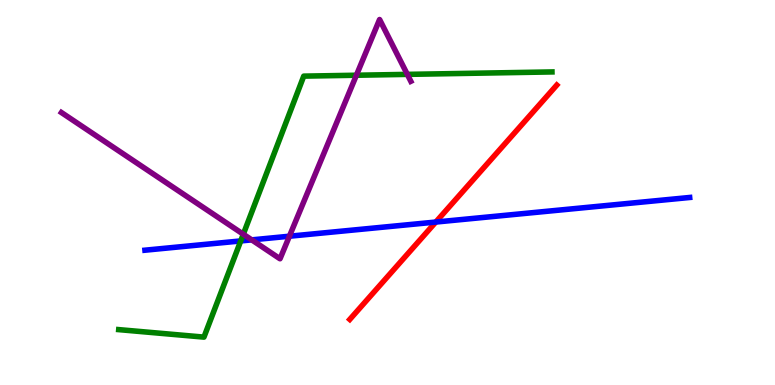[{'lines': ['blue', 'red'], 'intersections': [{'x': 5.62, 'y': 4.23}]}, {'lines': ['green', 'red'], 'intersections': []}, {'lines': ['purple', 'red'], 'intersections': []}, {'lines': ['blue', 'green'], 'intersections': [{'x': 3.11, 'y': 3.74}]}, {'lines': ['blue', 'purple'], 'intersections': [{'x': 3.25, 'y': 3.77}, {'x': 3.73, 'y': 3.86}]}, {'lines': ['green', 'purple'], 'intersections': [{'x': 3.14, 'y': 3.92}, {'x': 4.6, 'y': 8.05}, {'x': 5.26, 'y': 8.07}]}]